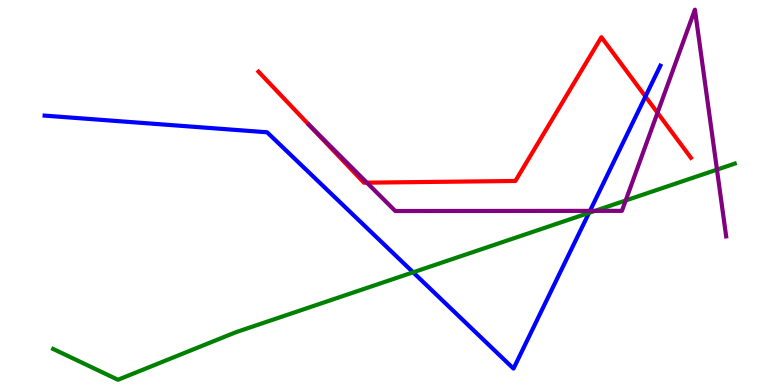[{'lines': ['blue', 'red'], 'intersections': [{'x': 8.33, 'y': 7.49}]}, {'lines': ['green', 'red'], 'intersections': []}, {'lines': ['purple', 'red'], 'intersections': [{'x': 3.99, 'y': 6.75}, {'x': 4.73, 'y': 5.26}, {'x': 8.48, 'y': 7.07}]}, {'lines': ['blue', 'green'], 'intersections': [{'x': 5.33, 'y': 2.93}, {'x': 7.6, 'y': 4.47}]}, {'lines': ['blue', 'purple'], 'intersections': [{'x': 7.61, 'y': 4.52}]}, {'lines': ['green', 'purple'], 'intersections': [{'x': 7.68, 'y': 4.52}, {'x': 8.07, 'y': 4.79}, {'x': 9.25, 'y': 5.59}]}]